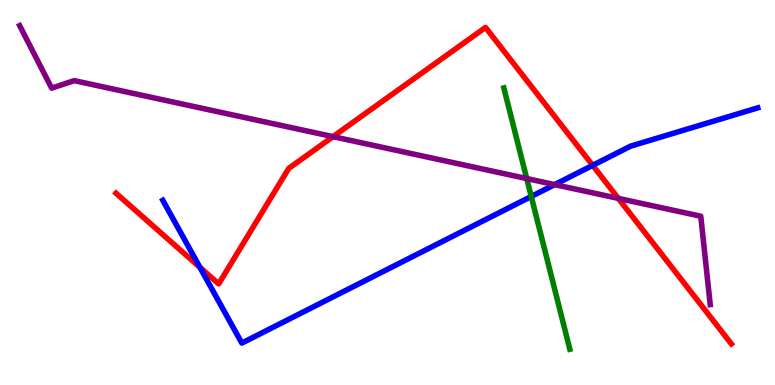[{'lines': ['blue', 'red'], 'intersections': [{'x': 2.58, 'y': 3.06}, {'x': 7.65, 'y': 5.7}]}, {'lines': ['green', 'red'], 'intersections': []}, {'lines': ['purple', 'red'], 'intersections': [{'x': 4.3, 'y': 6.45}, {'x': 7.98, 'y': 4.85}]}, {'lines': ['blue', 'green'], 'intersections': [{'x': 6.85, 'y': 4.9}]}, {'lines': ['blue', 'purple'], 'intersections': [{'x': 7.16, 'y': 5.2}]}, {'lines': ['green', 'purple'], 'intersections': [{'x': 6.8, 'y': 5.36}]}]